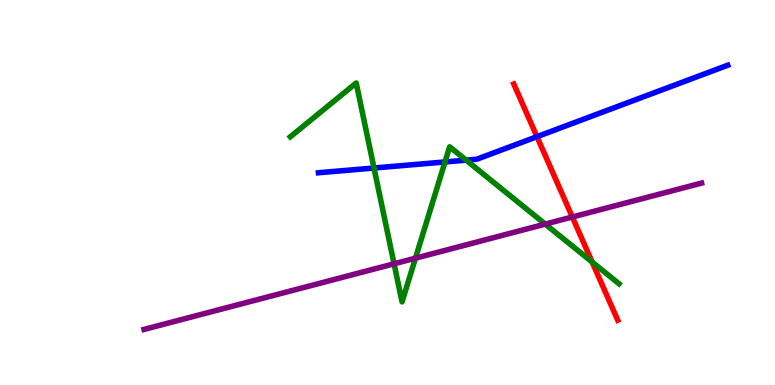[{'lines': ['blue', 'red'], 'intersections': [{'x': 6.93, 'y': 6.45}]}, {'lines': ['green', 'red'], 'intersections': [{'x': 7.64, 'y': 3.19}]}, {'lines': ['purple', 'red'], 'intersections': [{'x': 7.38, 'y': 4.36}]}, {'lines': ['blue', 'green'], 'intersections': [{'x': 4.83, 'y': 5.64}, {'x': 5.74, 'y': 5.79}, {'x': 6.01, 'y': 5.84}]}, {'lines': ['blue', 'purple'], 'intersections': []}, {'lines': ['green', 'purple'], 'intersections': [{'x': 5.08, 'y': 3.15}, {'x': 5.36, 'y': 3.29}, {'x': 7.04, 'y': 4.18}]}]